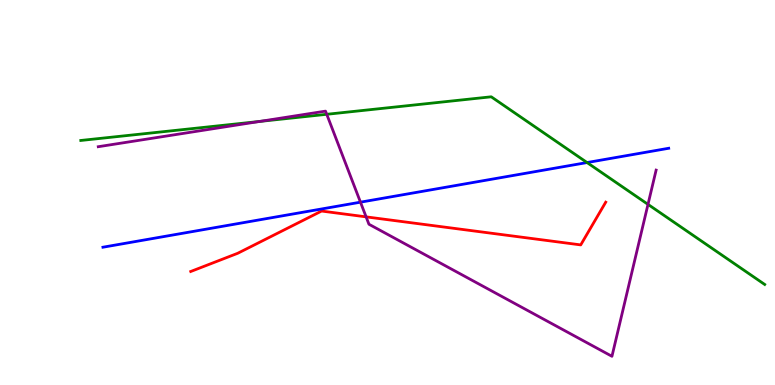[{'lines': ['blue', 'red'], 'intersections': []}, {'lines': ['green', 'red'], 'intersections': []}, {'lines': ['purple', 'red'], 'intersections': [{'x': 4.72, 'y': 4.37}]}, {'lines': ['blue', 'green'], 'intersections': [{'x': 7.57, 'y': 5.78}]}, {'lines': ['blue', 'purple'], 'intersections': [{'x': 4.65, 'y': 4.75}]}, {'lines': ['green', 'purple'], 'intersections': [{'x': 3.35, 'y': 6.85}, {'x': 4.22, 'y': 7.03}, {'x': 8.36, 'y': 4.69}]}]